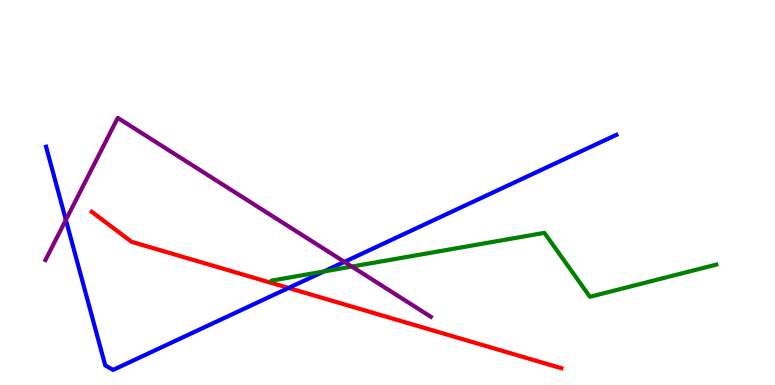[{'lines': ['blue', 'red'], 'intersections': [{'x': 3.72, 'y': 2.52}]}, {'lines': ['green', 'red'], 'intersections': []}, {'lines': ['purple', 'red'], 'intersections': []}, {'lines': ['blue', 'green'], 'intersections': [{'x': 4.18, 'y': 2.95}]}, {'lines': ['blue', 'purple'], 'intersections': [{'x': 0.85, 'y': 4.29}, {'x': 4.44, 'y': 3.2}]}, {'lines': ['green', 'purple'], 'intersections': [{'x': 4.54, 'y': 3.08}]}]